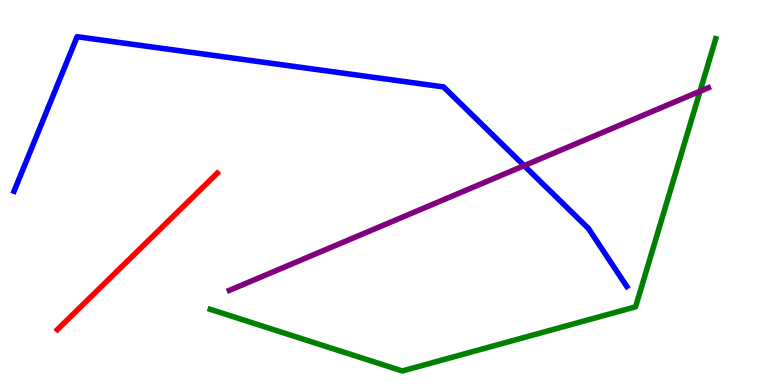[{'lines': ['blue', 'red'], 'intersections': []}, {'lines': ['green', 'red'], 'intersections': []}, {'lines': ['purple', 'red'], 'intersections': []}, {'lines': ['blue', 'green'], 'intersections': []}, {'lines': ['blue', 'purple'], 'intersections': [{'x': 6.76, 'y': 5.7}]}, {'lines': ['green', 'purple'], 'intersections': [{'x': 9.03, 'y': 7.63}]}]